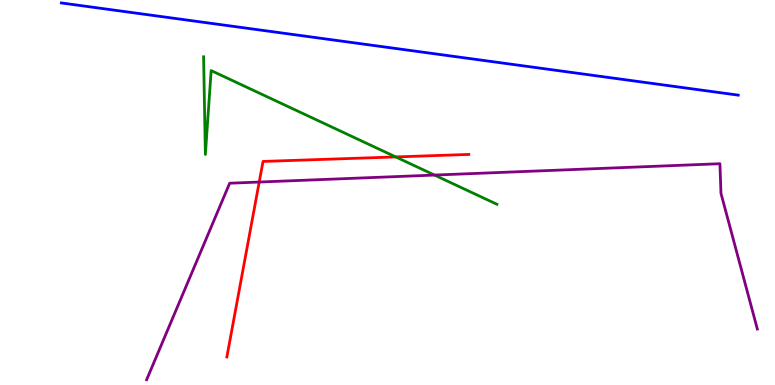[{'lines': ['blue', 'red'], 'intersections': []}, {'lines': ['green', 'red'], 'intersections': [{'x': 5.11, 'y': 5.92}]}, {'lines': ['purple', 'red'], 'intersections': [{'x': 3.34, 'y': 5.27}]}, {'lines': ['blue', 'green'], 'intersections': []}, {'lines': ['blue', 'purple'], 'intersections': []}, {'lines': ['green', 'purple'], 'intersections': [{'x': 5.61, 'y': 5.45}]}]